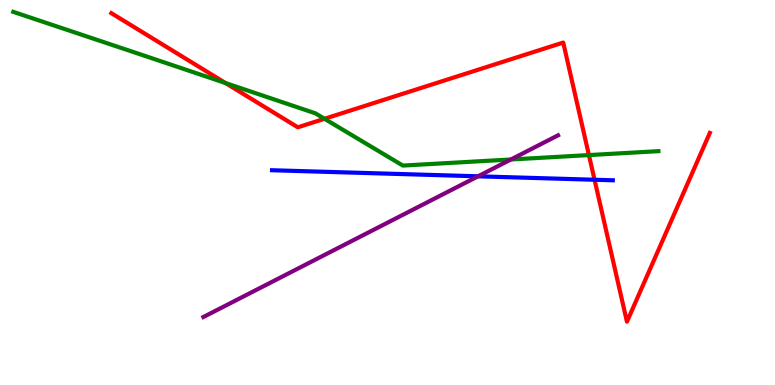[{'lines': ['blue', 'red'], 'intersections': [{'x': 7.67, 'y': 5.33}]}, {'lines': ['green', 'red'], 'intersections': [{'x': 2.91, 'y': 7.84}, {'x': 4.19, 'y': 6.91}, {'x': 7.6, 'y': 5.97}]}, {'lines': ['purple', 'red'], 'intersections': []}, {'lines': ['blue', 'green'], 'intersections': []}, {'lines': ['blue', 'purple'], 'intersections': [{'x': 6.17, 'y': 5.42}]}, {'lines': ['green', 'purple'], 'intersections': [{'x': 6.59, 'y': 5.86}]}]